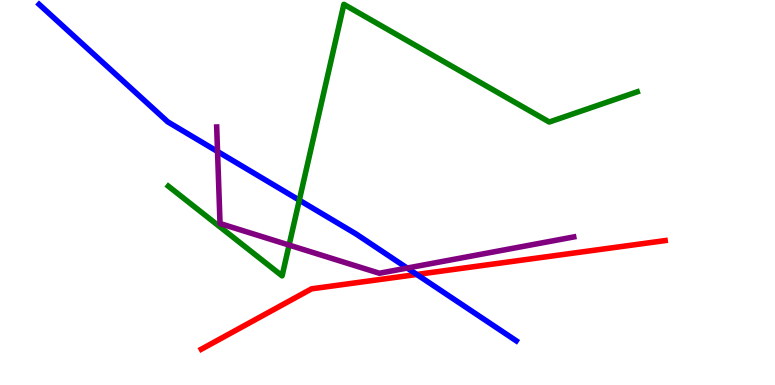[{'lines': ['blue', 'red'], 'intersections': [{'x': 5.38, 'y': 2.87}]}, {'lines': ['green', 'red'], 'intersections': []}, {'lines': ['purple', 'red'], 'intersections': []}, {'lines': ['blue', 'green'], 'intersections': [{'x': 3.86, 'y': 4.8}]}, {'lines': ['blue', 'purple'], 'intersections': [{'x': 2.81, 'y': 6.07}, {'x': 5.25, 'y': 3.04}]}, {'lines': ['green', 'purple'], 'intersections': [{'x': 3.73, 'y': 3.63}]}]